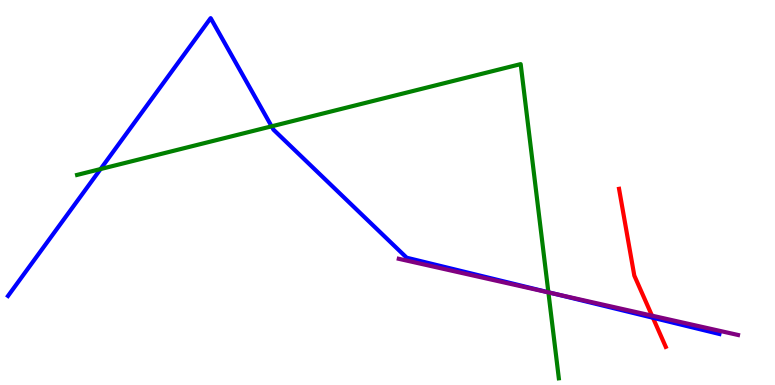[{'lines': ['blue', 'red'], 'intersections': [{'x': 8.42, 'y': 1.75}]}, {'lines': ['green', 'red'], 'intersections': []}, {'lines': ['purple', 'red'], 'intersections': [{'x': 8.41, 'y': 1.8}]}, {'lines': ['blue', 'green'], 'intersections': [{'x': 1.3, 'y': 5.61}, {'x': 3.5, 'y': 6.72}, {'x': 7.08, 'y': 2.41}]}, {'lines': ['blue', 'purple'], 'intersections': [{'x': 7.16, 'y': 2.37}]}, {'lines': ['green', 'purple'], 'intersections': [{'x': 7.08, 'y': 2.41}]}]